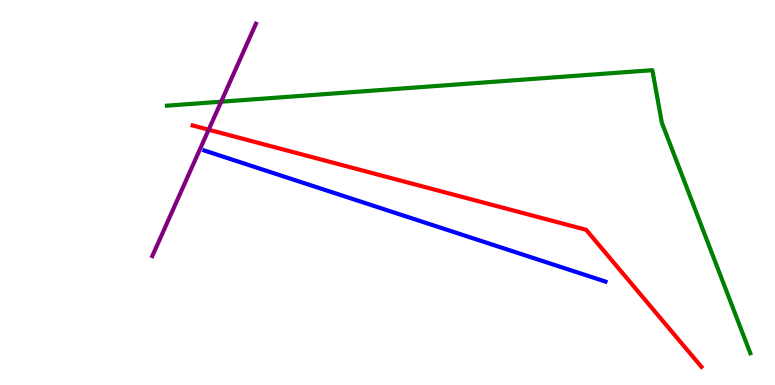[{'lines': ['blue', 'red'], 'intersections': []}, {'lines': ['green', 'red'], 'intersections': []}, {'lines': ['purple', 'red'], 'intersections': [{'x': 2.69, 'y': 6.63}]}, {'lines': ['blue', 'green'], 'intersections': []}, {'lines': ['blue', 'purple'], 'intersections': []}, {'lines': ['green', 'purple'], 'intersections': [{'x': 2.85, 'y': 7.36}]}]